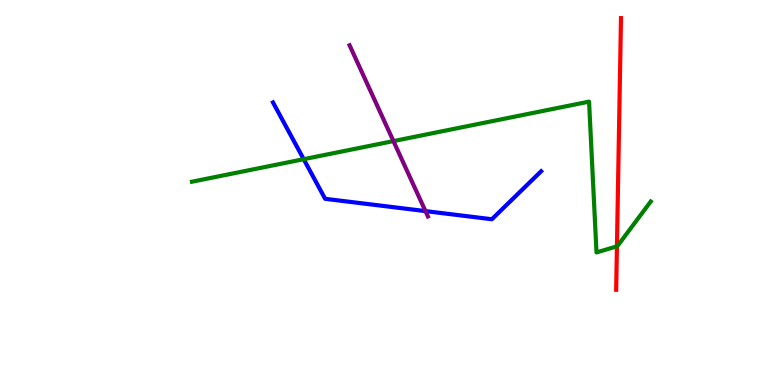[{'lines': ['blue', 'red'], 'intersections': []}, {'lines': ['green', 'red'], 'intersections': [{'x': 7.96, 'y': 3.6}]}, {'lines': ['purple', 'red'], 'intersections': []}, {'lines': ['blue', 'green'], 'intersections': [{'x': 3.92, 'y': 5.87}]}, {'lines': ['blue', 'purple'], 'intersections': [{'x': 5.49, 'y': 4.52}]}, {'lines': ['green', 'purple'], 'intersections': [{'x': 5.08, 'y': 6.34}]}]